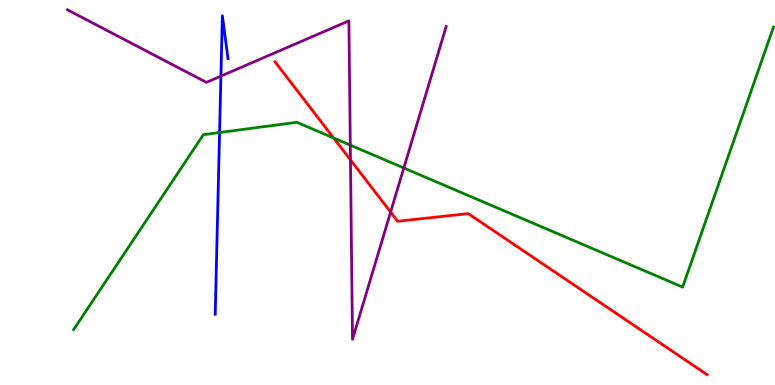[{'lines': ['blue', 'red'], 'intersections': []}, {'lines': ['green', 'red'], 'intersections': [{'x': 4.3, 'y': 6.42}]}, {'lines': ['purple', 'red'], 'intersections': [{'x': 4.52, 'y': 5.85}, {'x': 5.04, 'y': 4.49}]}, {'lines': ['blue', 'green'], 'intersections': [{'x': 2.83, 'y': 6.56}]}, {'lines': ['blue', 'purple'], 'intersections': [{'x': 2.85, 'y': 8.02}]}, {'lines': ['green', 'purple'], 'intersections': [{'x': 4.52, 'y': 6.23}, {'x': 5.21, 'y': 5.64}]}]